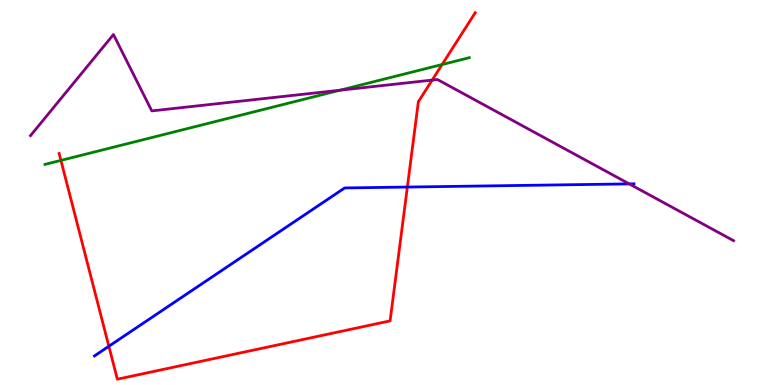[{'lines': ['blue', 'red'], 'intersections': [{'x': 1.4, 'y': 1.01}, {'x': 5.26, 'y': 5.14}]}, {'lines': ['green', 'red'], 'intersections': [{'x': 0.786, 'y': 5.83}, {'x': 5.7, 'y': 8.32}]}, {'lines': ['purple', 'red'], 'intersections': [{'x': 5.58, 'y': 7.92}]}, {'lines': ['blue', 'green'], 'intersections': []}, {'lines': ['blue', 'purple'], 'intersections': [{'x': 8.12, 'y': 5.22}]}, {'lines': ['green', 'purple'], 'intersections': [{'x': 4.39, 'y': 7.66}]}]